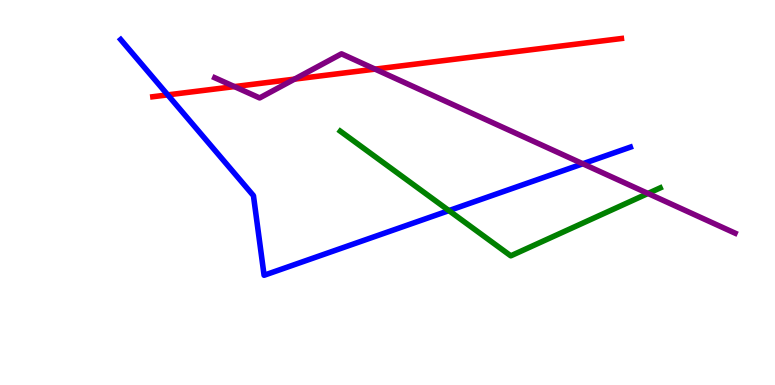[{'lines': ['blue', 'red'], 'intersections': [{'x': 2.16, 'y': 7.54}]}, {'lines': ['green', 'red'], 'intersections': []}, {'lines': ['purple', 'red'], 'intersections': [{'x': 3.02, 'y': 7.75}, {'x': 3.8, 'y': 7.94}, {'x': 4.84, 'y': 8.2}]}, {'lines': ['blue', 'green'], 'intersections': [{'x': 5.79, 'y': 4.53}]}, {'lines': ['blue', 'purple'], 'intersections': [{'x': 7.52, 'y': 5.75}]}, {'lines': ['green', 'purple'], 'intersections': [{'x': 8.36, 'y': 4.98}]}]